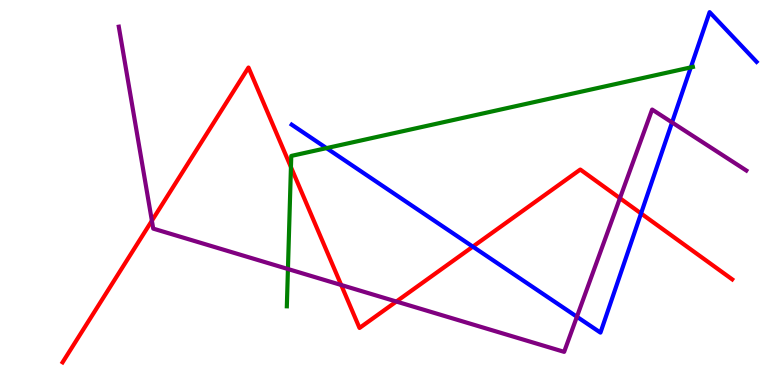[{'lines': ['blue', 'red'], 'intersections': [{'x': 6.1, 'y': 3.59}, {'x': 8.27, 'y': 4.46}]}, {'lines': ['green', 'red'], 'intersections': [{'x': 3.75, 'y': 5.66}]}, {'lines': ['purple', 'red'], 'intersections': [{'x': 1.96, 'y': 4.27}, {'x': 4.4, 'y': 2.6}, {'x': 5.11, 'y': 2.17}, {'x': 8.0, 'y': 4.85}]}, {'lines': ['blue', 'green'], 'intersections': [{'x': 4.21, 'y': 6.15}, {'x': 8.91, 'y': 8.25}]}, {'lines': ['blue', 'purple'], 'intersections': [{'x': 7.44, 'y': 1.77}, {'x': 8.67, 'y': 6.82}]}, {'lines': ['green', 'purple'], 'intersections': [{'x': 3.72, 'y': 3.01}]}]